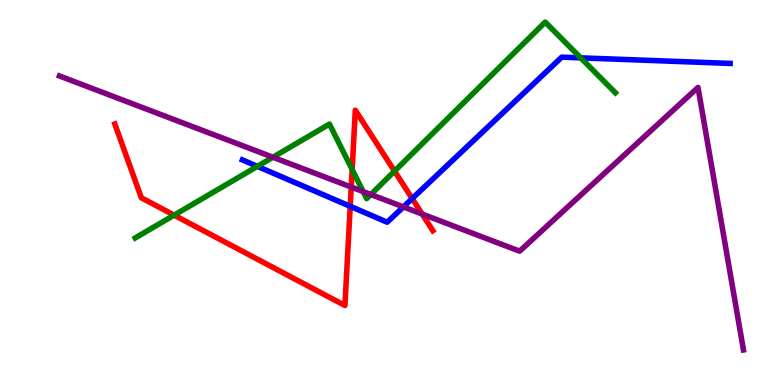[{'lines': ['blue', 'red'], 'intersections': [{'x': 4.52, 'y': 4.64}, {'x': 5.32, 'y': 4.84}]}, {'lines': ['green', 'red'], 'intersections': [{'x': 2.25, 'y': 4.41}, {'x': 4.54, 'y': 5.6}, {'x': 5.09, 'y': 5.56}]}, {'lines': ['purple', 'red'], 'intersections': [{'x': 4.53, 'y': 5.14}, {'x': 5.45, 'y': 4.44}]}, {'lines': ['blue', 'green'], 'intersections': [{'x': 3.32, 'y': 5.68}, {'x': 7.49, 'y': 8.5}]}, {'lines': ['blue', 'purple'], 'intersections': [{'x': 5.2, 'y': 4.63}]}, {'lines': ['green', 'purple'], 'intersections': [{'x': 3.52, 'y': 5.92}, {'x': 4.69, 'y': 5.02}, {'x': 4.79, 'y': 4.95}]}]